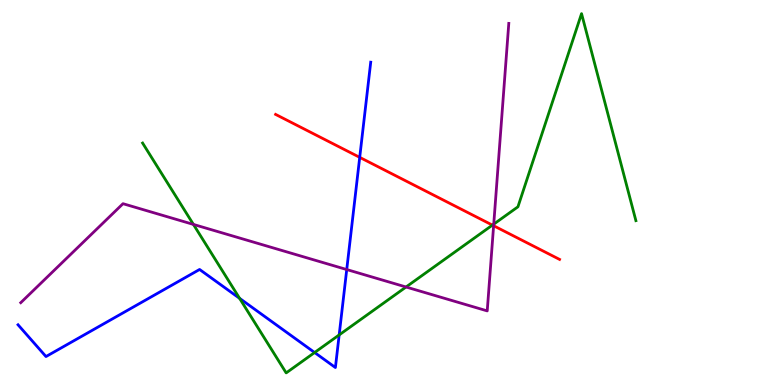[{'lines': ['blue', 'red'], 'intersections': [{'x': 4.64, 'y': 5.91}]}, {'lines': ['green', 'red'], 'intersections': [{'x': 6.35, 'y': 4.15}]}, {'lines': ['purple', 'red'], 'intersections': [{'x': 6.37, 'y': 4.14}]}, {'lines': ['blue', 'green'], 'intersections': [{'x': 3.09, 'y': 2.25}, {'x': 4.06, 'y': 0.844}, {'x': 4.38, 'y': 1.3}]}, {'lines': ['blue', 'purple'], 'intersections': [{'x': 4.47, 'y': 3.0}]}, {'lines': ['green', 'purple'], 'intersections': [{'x': 2.5, 'y': 4.17}, {'x': 5.24, 'y': 2.55}, {'x': 6.37, 'y': 4.18}]}]